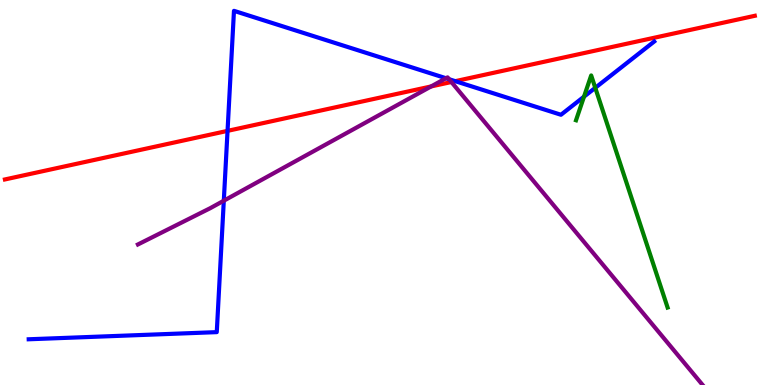[{'lines': ['blue', 'red'], 'intersections': [{'x': 2.94, 'y': 6.6}, {'x': 5.87, 'y': 7.89}]}, {'lines': ['green', 'red'], 'intersections': []}, {'lines': ['purple', 'red'], 'intersections': [{'x': 5.56, 'y': 7.75}, {'x': 5.82, 'y': 7.87}]}, {'lines': ['blue', 'green'], 'intersections': [{'x': 7.54, 'y': 7.49}, {'x': 7.68, 'y': 7.72}]}, {'lines': ['blue', 'purple'], 'intersections': [{'x': 2.89, 'y': 4.79}, {'x': 5.76, 'y': 7.97}, {'x': 5.79, 'y': 7.94}]}, {'lines': ['green', 'purple'], 'intersections': []}]